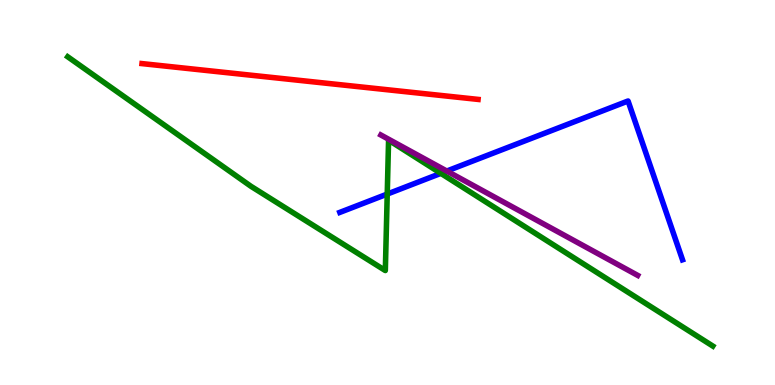[{'lines': ['blue', 'red'], 'intersections': []}, {'lines': ['green', 'red'], 'intersections': []}, {'lines': ['purple', 'red'], 'intersections': []}, {'lines': ['blue', 'green'], 'intersections': [{'x': 5.0, 'y': 4.96}, {'x': 5.69, 'y': 5.5}]}, {'lines': ['blue', 'purple'], 'intersections': [{'x': 5.77, 'y': 5.56}]}, {'lines': ['green', 'purple'], 'intersections': []}]